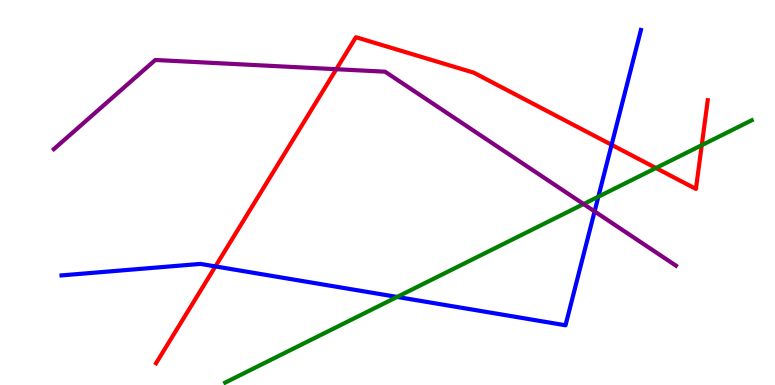[{'lines': ['blue', 'red'], 'intersections': [{'x': 2.78, 'y': 3.08}, {'x': 7.89, 'y': 6.24}]}, {'lines': ['green', 'red'], 'intersections': [{'x': 8.46, 'y': 5.64}, {'x': 9.05, 'y': 6.23}]}, {'lines': ['purple', 'red'], 'intersections': [{'x': 4.34, 'y': 8.2}]}, {'lines': ['blue', 'green'], 'intersections': [{'x': 5.12, 'y': 2.29}, {'x': 7.72, 'y': 4.89}]}, {'lines': ['blue', 'purple'], 'intersections': [{'x': 7.67, 'y': 4.51}]}, {'lines': ['green', 'purple'], 'intersections': [{'x': 7.53, 'y': 4.7}]}]